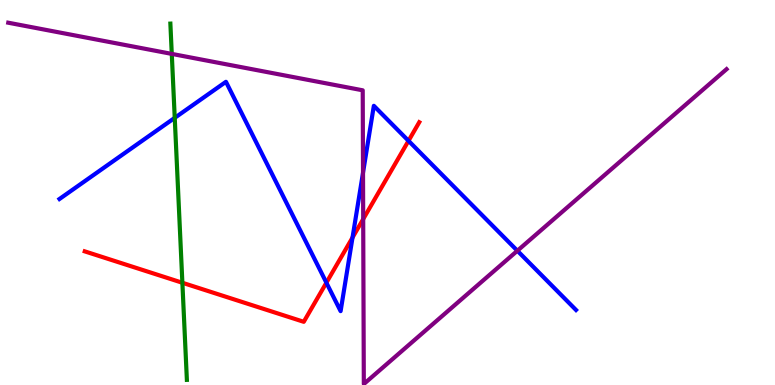[{'lines': ['blue', 'red'], 'intersections': [{'x': 4.21, 'y': 2.66}, {'x': 4.55, 'y': 3.83}, {'x': 5.27, 'y': 6.34}]}, {'lines': ['green', 'red'], 'intersections': [{'x': 2.35, 'y': 2.66}]}, {'lines': ['purple', 'red'], 'intersections': [{'x': 4.69, 'y': 4.31}]}, {'lines': ['blue', 'green'], 'intersections': [{'x': 2.25, 'y': 6.94}]}, {'lines': ['blue', 'purple'], 'intersections': [{'x': 4.68, 'y': 5.52}, {'x': 6.68, 'y': 3.49}]}, {'lines': ['green', 'purple'], 'intersections': [{'x': 2.22, 'y': 8.6}]}]